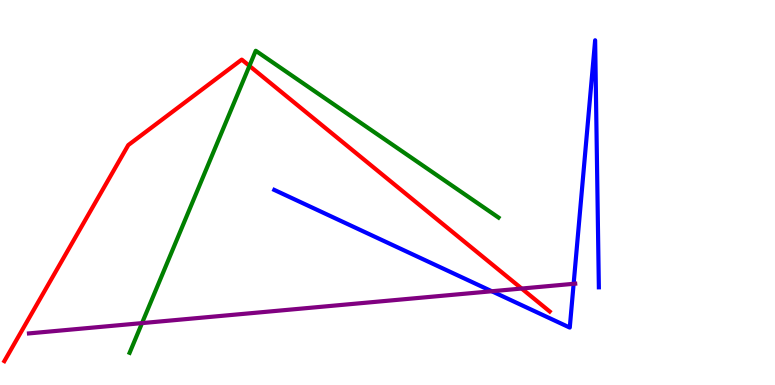[{'lines': ['blue', 'red'], 'intersections': []}, {'lines': ['green', 'red'], 'intersections': [{'x': 3.22, 'y': 8.29}]}, {'lines': ['purple', 'red'], 'intersections': [{'x': 6.73, 'y': 2.51}]}, {'lines': ['blue', 'green'], 'intersections': []}, {'lines': ['blue', 'purple'], 'intersections': [{'x': 6.35, 'y': 2.43}, {'x': 7.4, 'y': 2.63}]}, {'lines': ['green', 'purple'], 'intersections': [{'x': 1.83, 'y': 1.61}]}]